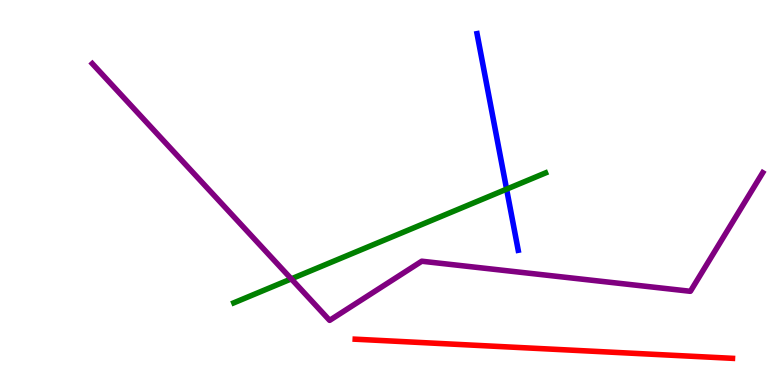[{'lines': ['blue', 'red'], 'intersections': []}, {'lines': ['green', 'red'], 'intersections': []}, {'lines': ['purple', 'red'], 'intersections': []}, {'lines': ['blue', 'green'], 'intersections': [{'x': 6.54, 'y': 5.09}]}, {'lines': ['blue', 'purple'], 'intersections': []}, {'lines': ['green', 'purple'], 'intersections': [{'x': 3.76, 'y': 2.76}]}]